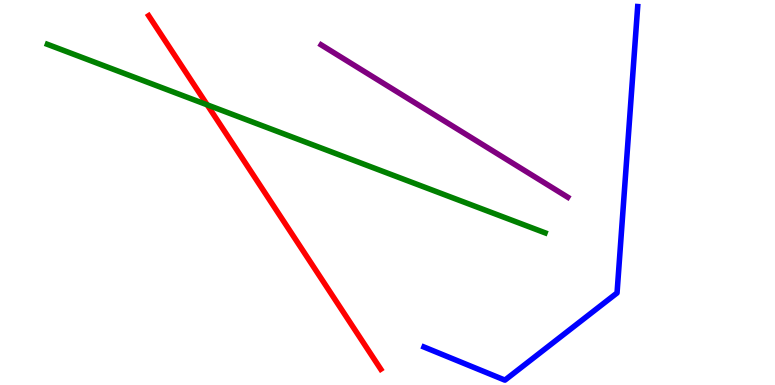[{'lines': ['blue', 'red'], 'intersections': []}, {'lines': ['green', 'red'], 'intersections': [{'x': 2.67, 'y': 7.28}]}, {'lines': ['purple', 'red'], 'intersections': []}, {'lines': ['blue', 'green'], 'intersections': []}, {'lines': ['blue', 'purple'], 'intersections': []}, {'lines': ['green', 'purple'], 'intersections': []}]